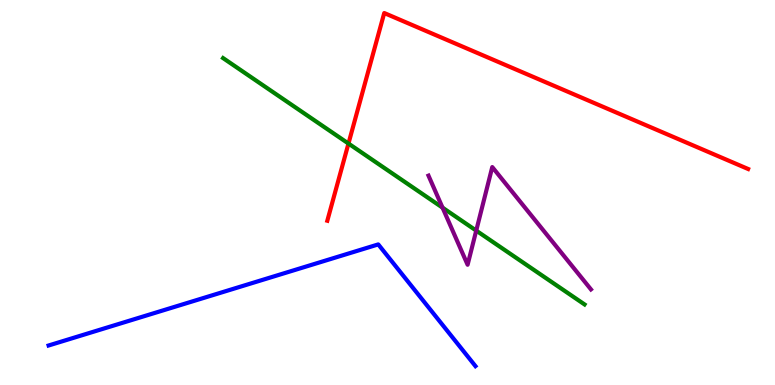[{'lines': ['blue', 'red'], 'intersections': []}, {'lines': ['green', 'red'], 'intersections': [{'x': 4.5, 'y': 6.27}]}, {'lines': ['purple', 'red'], 'intersections': []}, {'lines': ['blue', 'green'], 'intersections': []}, {'lines': ['blue', 'purple'], 'intersections': []}, {'lines': ['green', 'purple'], 'intersections': [{'x': 5.71, 'y': 4.61}, {'x': 6.14, 'y': 4.01}]}]